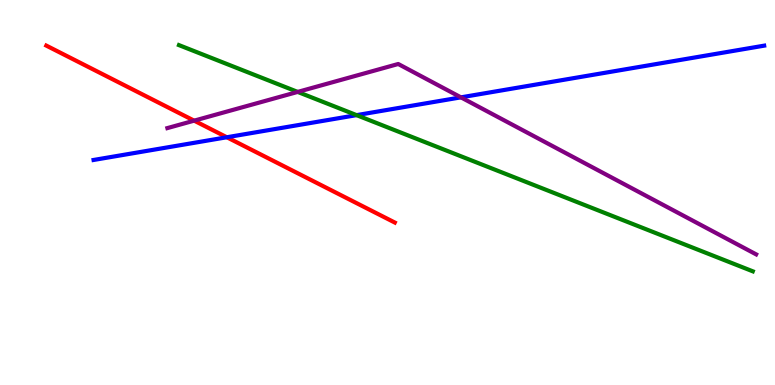[{'lines': ['blue', 'red'], 'intersections': [{'x': 2.93, 'y': 6.43}]}, {'lines': ['green', 'red'], 'intersections': []}, {'lines': ['purple', 'red'], 'intersections': [{'x': 2.51, 'y': 6.87}]}, {'lines': ['blue', 'green'], 'intersections': [{'x': 4.6, 'y': 7.01}]}, {'lines': ['blue', 'purple'], 'intersections': [{'x': 5.95, 'y': 7.47}]}, {'lines': ['green', 'purple'], 'intersections': [{'x': 3.84, 'y': 7.61}]}]